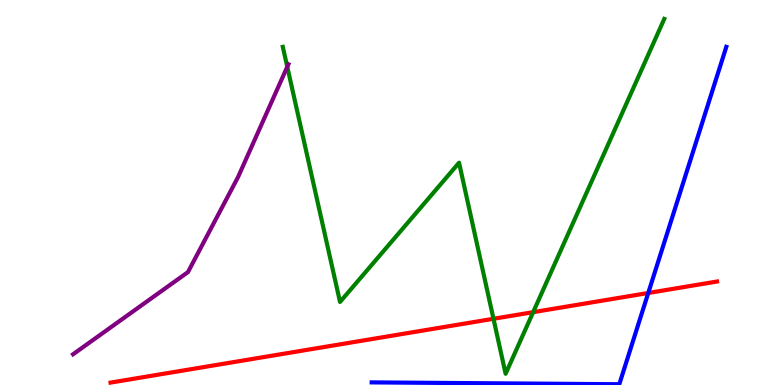[{'lines': ['blue', 'red'], 'intersections': [{'x': 8.36, 'y': 2.39}]}, {'lines': ['green', 'red'], 'intersections': [{'x': 6.37, 'y': 1.72}, {'x': 6.88, 'y': 1.89}]}, {'lines': ['purple', 'red'], 'intersections': []}, {'lines': ['blue', 'green'], 'intersections': []}, {'lines': ['blue', 'purple'], 'intersections': []}, {'lines': ['green', 'purple'], 'intersections': [{'x': 3.71, 'y': 8.26}]}]